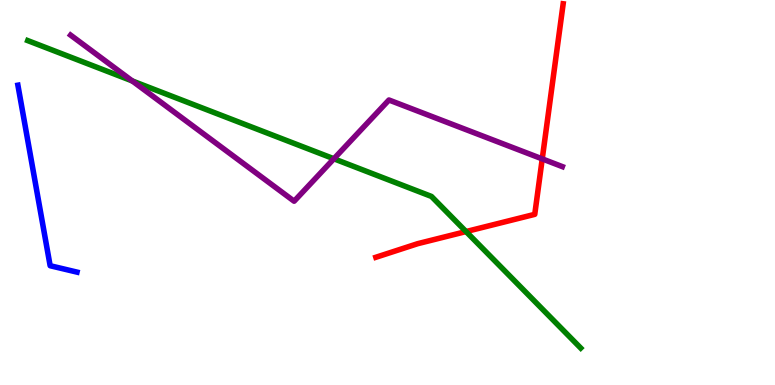[{'lines': ['blue', 'red'], 'intersections': []}, {'lines': ['green', 'red'], 'intersections': [{'x': 6.01, 'y': 3.99}]}, {'lines': ['purple', 'red'], 'intersections': [{'x': 7.0, 'y': 5.87}]}, {'lines': ['blue', 'green'], 'intersections': []}, {'lines': ['blue', 'purple'], 'intersections': []}, {'lines': ['green', 'purple'], 'intersections': [{'x': 1.71, 'y': 7.9}, {'x': 4.31, 'y': 5.88}]}]